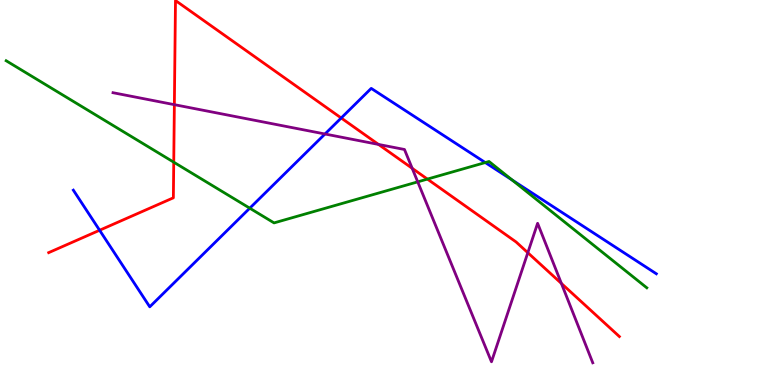[{'lines': ['blue', 'red'], 'intersections': [{'x': 1.29, 'y': 4.02}, {'x': 4.4, 'y': 6.94}]}, {'lines': ['green', 'red'], 'intersections': [{'x': 2.24, 'y': 5.79}, {'x': 5.51, 'y': 5.35}]}, {'lines': ['purple', 'red'], 'intersections': [{'x': 2.25, 'y': 7.28}, {'x': 4.88, 'y': 6.25}, {'x': 5.32, 'y': 5.63}, {'x': 6.81, 'y': 3.44}, {'x': 7.24, 'y': 2.64}]}, {'lines': ['blue', 'green'], 'intersections': [{'x': 3.22, 'y': 4.59}, {'x': 6.26, 'y': 5.78}, {'x': 6.61, 'y': 5.32}]}, {'lines': ['blue', 'purple'], 'intersections': [{'x': 4.19, 'y': 6.52}]}, {'lines': ['green', 'purple'], 'intersections': [{'x': 5.39, 'y': 5.28}]}]